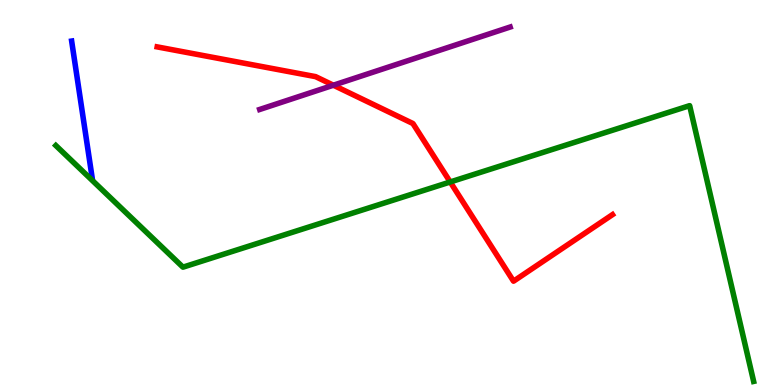[{'lines': ['blue', 'red'], 'intersections': []}, {'lines': ['green', 'red'], 'intersections': [{'x': 5.81, 'y': 5.27}]}, {'lines': ['purple', 'red'], 'intersections': [{'x': 4.3, 'y': 7.79}]}, {'lines': ['blue', 'green'], 'intersections': []}, {'lines': ['blue', 'purple'], 'intersections': []}, {'lines': ['green', 'purple'], 'intersections': []}]